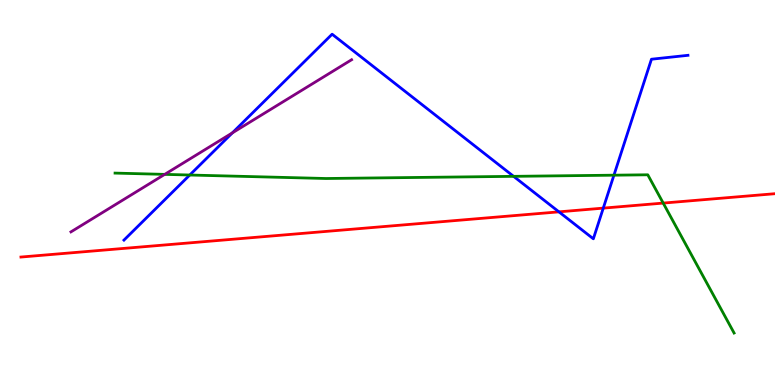[{'lines': ['blue', 'red'], 'intersections': [{'x': 7.21, 'y': 4.5}, {'x': 7.78, 'y': 4.59}]}, {'lines': ['green', 'red'], 'intersections': [{'x': 8.56, 'y': 4.72}]}, {'lines': ['purple', 'red'], 'intersections': []}, {'lines': ['blue', 'green'], 'intersections': [{'x': 2.45, 'y': 5.45}, {'x': 6.63, 'y': 5.42}, {'x': 7.92, 'y': 5.45}]}, {'lines': ['blue', 'purple'], 'intersections': [{'x': 3.0, 'y': 6.55}]}, {'lines': ['green', 'purple'], 'intersections': [{'x': 2.13, 'y': 5.47}]}]